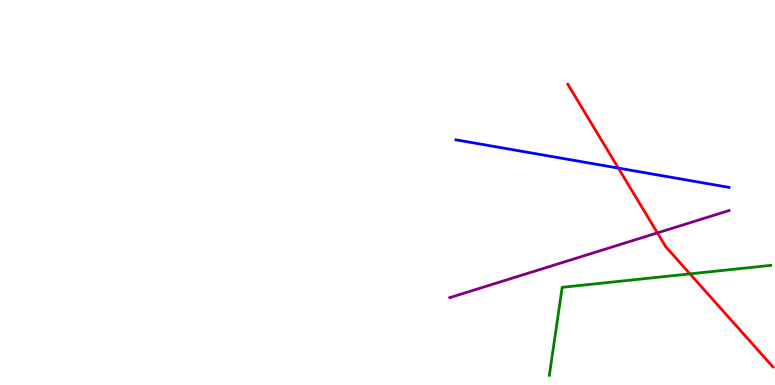[{'lines': ['blue', 'red'], 'intersections': [{'x': 7.98, 'y': 5.63}]}, {'lines': ['green', 'red'], 'intersections': [{'x': 8.9, 'y': 2.89}]}, {'lines': ['purple', 'red'], 'intersections': [{'x': 8.48, 'y': 3.95}]}, {'lines': ['blue', 'green'], 'intersections': []}, {'lines': ['blue', 'purple'], 'intersections': []}, {'lines': ['green', 'purple'], 'intersections': []}]